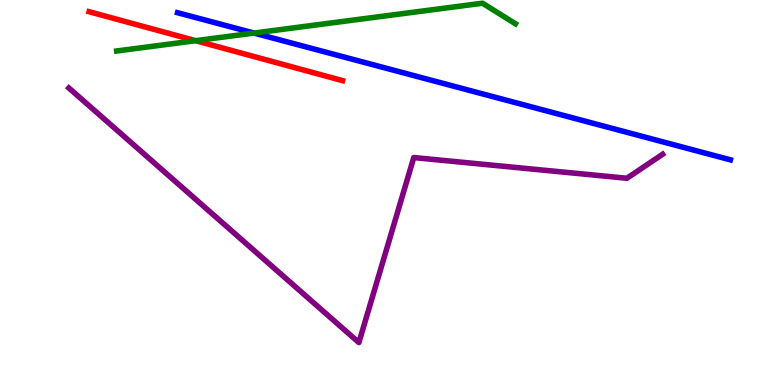[{'lines': ['blue', 'red'], 'intersections': []}, {'lines': ['green', 'red'], 'intersections': [{'x': 2.52, 'y': 8.94}]}, {'lines': ['purple', 'red'], 'intersections': []}, {'lines': ['blue', 'green'], 'intersections': [{'x': 3.28, 'y': 9.14}]}, {'lines': ['blue', 'purple'], 'intersections': []}, {'lines': ['green', 'purple'], 'intersections': []}]